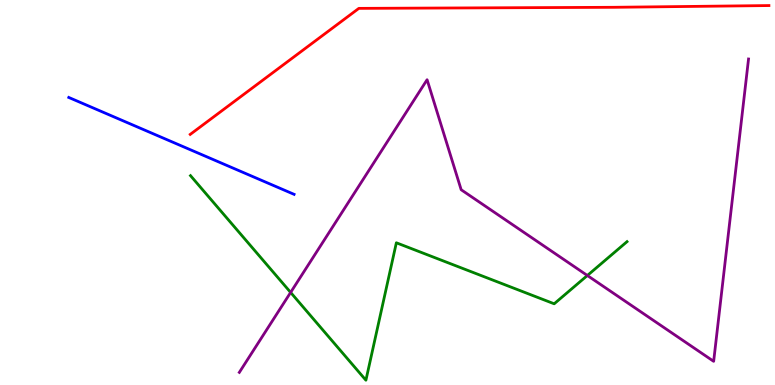[{'lines': ['blue', 'red'], 'intersections': []}, {'lines': ['green', 'red'], 'intersections': []}, {'lines': ['purple', 'red'], 'intersections': []}, {'lines': ['blue', 'green'], 'intersections': []}, {'lines': ['blue', 'purple'], 'intersections': []}, {'lines': ['green', 'purple'], 'intersections': [{'x': 3.75, 'y': 2.4}, {'x': 7.58, 'y': 2.84}]}]